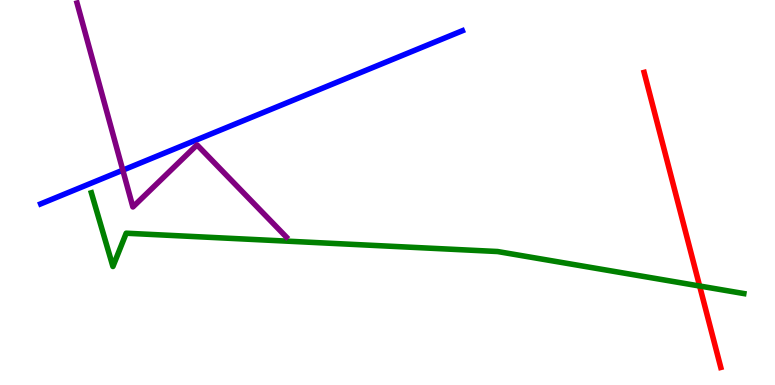[{'lines': ['blue', 'red'], 'intersections': []}, {'lines': ['green', 'red'], 'intersections': [{'x': 9.03, 'y': 2.57}]}, {'lines': ['purple', 'red'], 'intersections': []}, {'lines': ['blue', 'green'], 'intersections': []}, {'lines': ['blue', 'purple'], 'intersections': [{'x': 1.58, 'y': 5.58}]}, {'lines': ['green', 'purple'], 'intersections': []}]